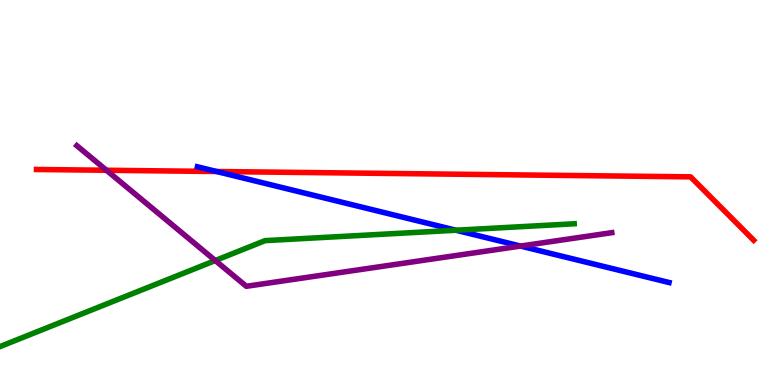[{'lines': ['blue', 'red'], 'intersections': [{'x': 2.8, 'y': 5.55}]}, {'lines': ['green', 'red'], 'intersections': []}, {'lines': ['purple', 'red'], 'intersections': [{'x': 1.37, 'y': 5.58}]}, {'lines': ['blue', 'green'], 'intersections': [{'x': 5.88, 'y': 4.02}]}, {'lines': ['blue', 'purple'], 'intersections': [{'x': 6.72, 'y': 3.61}]}, {'lines': ['green', 'purple'], 'intersections': [{'x': 2.78, 'y': 3.23}]}]